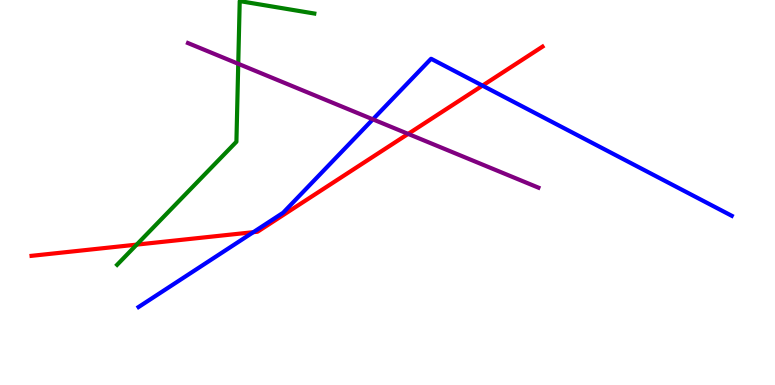[{'lines': ['blue', 'red'], 'intersections': [{'x': 3.27, 'y': 3.97}, {'x': 6.23, 'y': 7.78}]}, {'lines': ['green', 'red'], 'intersections': [{'x': 1.76, 'y': 3.65}]}, {'lines': ['purple', 'red'], 'intersections': [{'x': 5.27, 'y': 6.52}]}, {'lines': ['blue', 'green'], 'intersections': []}, {'lines': ['blue', 'purple'], 'intersections': [{'x': 4.81, 'y': 6.9}]}, {'lines': ['green', 'purple'], 'intersections': [{'x': 3.07, 'y': 8.34}]}]